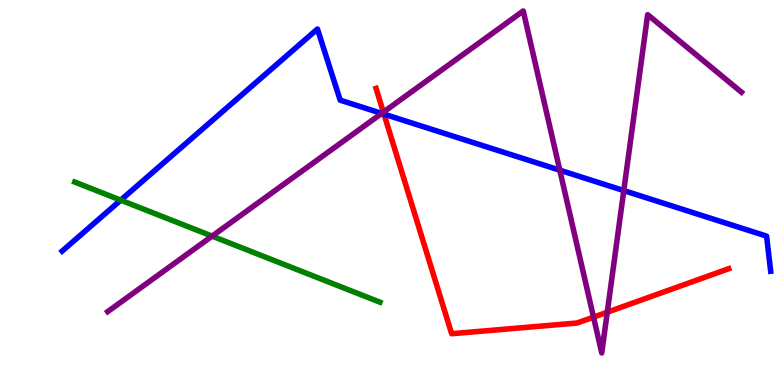[{'lines': ['blue', 'red'], 'intersections': [{'x': 4.95, 'y': 7.04}]}, {'lines': ['green', 'red'], 'intersections': []}, {'lines': ['purple', 'red'], 'intersections': [{'x': 4.95, 'y': 7.09}, {'x': 7.66, 'y': 1.76}, {'x': 7.84, 'y': 1.89}]}, {'lines': ['blue', 'green'], 'intersections': [{'x': 1.56, 'y': 4.8}]}, {'lines': ['blue', 'purple'], 'intersections': [{'x': 4.93, 'y': 7.05}, {'x': 7.22, 'y': 5.58}, {'x': 8.05, 'y': 5.05}]}, {'lines': ['green', 'purple'], 'intersections': [{'x': 2.74, 'y': 3.87}]}]